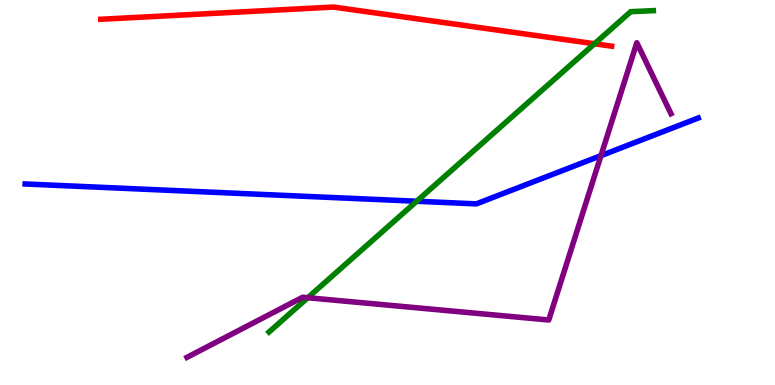[{'lines': ['blue', 'red'], 'intersections': []}, {'lines': ['green', 'red'], 'intersections': [{'x': 7.67, 'y': 8.86}]}, {'lines': ['purple', 'red'], 'intersections': []}, {'lines': ['blue', 'green'], 'intersections': [{'x': 5.38, 'y': 4.77}]}, {'lines': ['blue', 'purple'], 'intersections': [{'x': 7.75, 'y': 5.96}]}, {'lines': ['green', 'purple'], 'intersections': [{'x': 3.97, 'y': 2.27}]}]